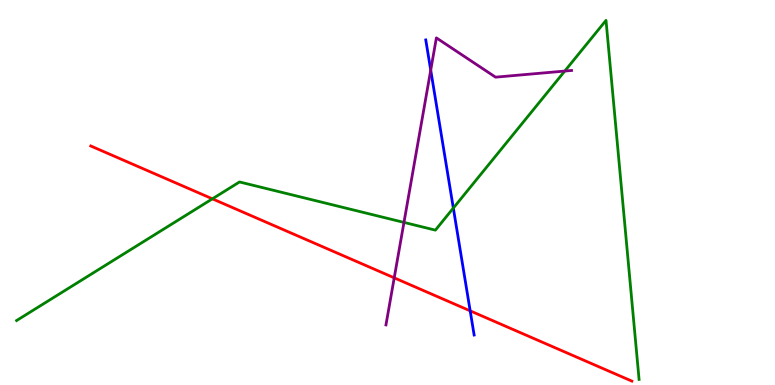[{'lines': ['blue', 'red'], 'intersections': [{'x': 6.07, 'y': 1.93}]}, {'lines': ['green', 'red'], 'intersections': [{'x': 2.74, 'y': 4.84}]}, {'lines': ['purple', 'red'], 'intersections': [{'x': 5.09, 'y': 2.78}]}, {'lines': ['blue', 'green'], 'intersections': [{'x': 5.85, 'y': 4.6}]}, {'lines': ['blue', 'purple'], 'intersections': [{'x': 5.56, 'y': 8.18}]}, {'lines': ['green', 'purple'], 'intersections': [{'x': 5.21, 'y': 4.22}, {'x': 7.29, 'y': 8.15}]}]